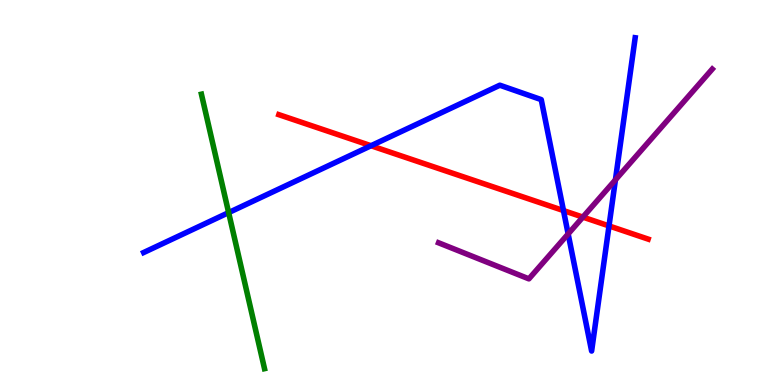[{'lines': ['blue', 'red'], 'intersections': [{'x': 4.79, 'y': 6.21}, {'x': 7.27, 'y': 4.53}, {'x': 7.86, 'y': 4.13}]}, {'lines': ['green', 'red'], 'intersections': []}, {'lines': ['purple', 'red'], 'intersections': [{'x': 7.52, 'y': 4.36}]}, {'lines': ['blue', 'green'], 'intersections': [{'x': 2.95, 'y': 4.48}]}, {'lines': ['blue', 'purple'], 'intersections': [{'x': 7.33, 'y': 3.92}, {'x': 7.94, 'y': 5.33}]}, {'lines': ['green', 'purple'], 'intersections': []}]